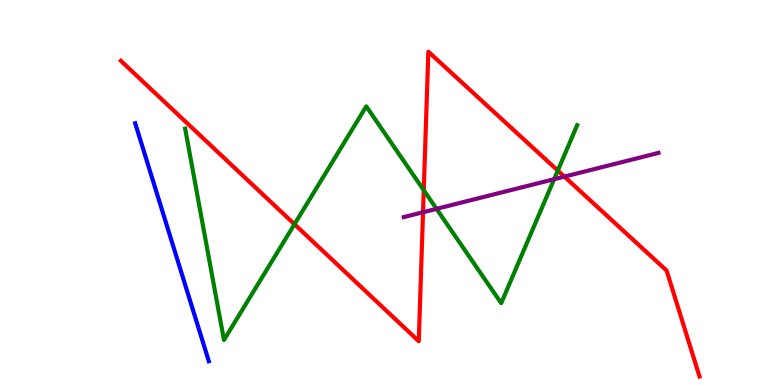[{'lines': ['blue', 'red'], 'intersections': []}, {'lines': ['green', 'red'], 'intersections': [{'x': 3.8, 'y': 4.18}, {'x': 5.47, 'y': 5.06}, {'x': 7.2, 'y': 5.57}]}, {'lines': ['purple', 'red'], 'intersections': [{'x': 5.46, 'y': 4.49}, {'x': 7.28, 'y': 5.41}]}, {'lines': ['blue', 'green'], 'intersections': []}, {'lines': ['blue', 'purple'], 'intersections': []}, {'lines': ['green', 'purple'], 'intersections': [{'x': 5.63, 'y': 4.58}, {'x': 7.15, 'y': 5.35}]}]